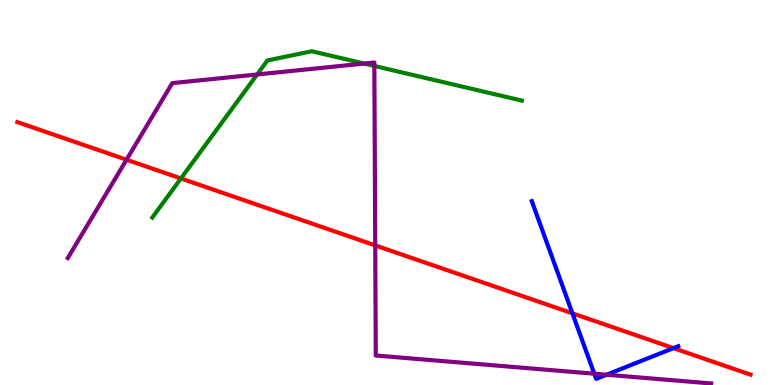[{'lines': ['blue', 'red'], 'intersections': [{'x': 7.39, 'y': 1.86}, {'x': 8.69, 'y': 0.958}]}, {'lines': ['green', 'red'], 'intersections': [{'x': 2.33, 'y': 5.36}]}, {'lines': ['purple', 'red'], 'intersections': [{'x': 1.63, 'y': 5.85}, {'x': 4.84, 'y': 3.63}]}, {'lines': ['blue', 'green'], 'intersections': []}, {'lines': ['blue', 'purple'], 'intersections': [{'x': 7.67, 'y': 0.293}, {'x': 7.83, 'y': 0.267}]}, {'lines': ['green', 'purple'], 'intersections': [{'x': 3.32, 'y': 8.07}, {'x': 4.7, 'y': 8.35}, {'x': 4.83, 'y': 8.29}]}]